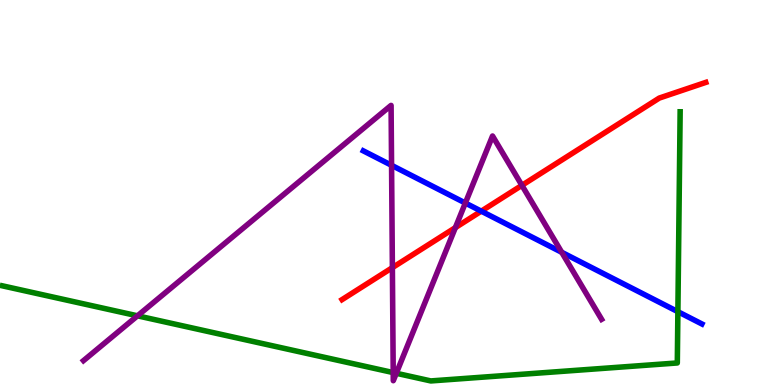[{'lines': ['blue', 'red'], 'intersections': [{'x': 6.21, 'y': 4.52}]}, {'lines': ['green', 'red'], 'intersections': []}, {'lines': ['purple', 'red'], 'intersections': [{'x': 5.06, 'y': 3.05}, {'x': 5.88, 'y': 4.09}, {'x': 6.73, 'y': 5.19}]}, {'lines': ['blue', 'green'], 'intersections': [{'x': 8.75, 'y': 1.9}]}, {'lines': ['blue', 'purple'], 'intersections': [{'x': 5.05, 'y': 5.71}, {'x': 6.0, 'y': 4.73}, {'x': 7.25, 'y': 3.45}]}, {'lines': ['green', 'purple'], 'intersections': [{'x': 1.77, 'y': 1.8}, {'x': 5.07, 'y': 0.323}, {'x': 5.11, 'y': 0.305}]}]